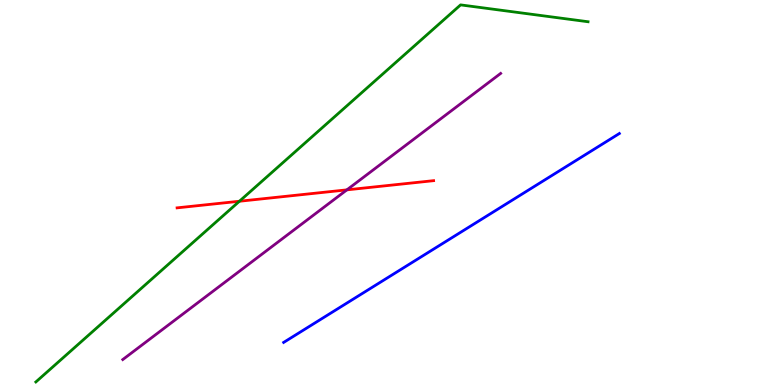[{'lines': ['blue', 'red'], 'intersections': []}, {'lines': ['green', 'red'], 'intersections': [{'x': 3.09, 'y': 4.77}]}, {'lines': ['purple', 'red'], 'intersections': [{'x': 4.48, 'y': 5.07}]}, {'lines': ['blue', 'green'], 'intersections': []}, {'lines': ['blue', 'purple'], 'intersections': []}, {'lines': ['green', 'purple'], 'intersections': []}]